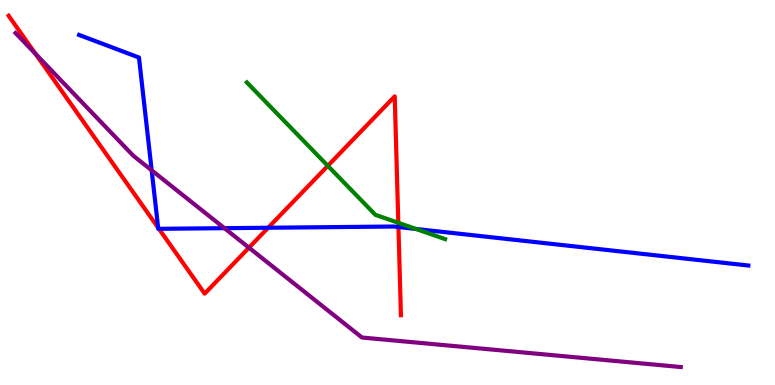[{'lines': ['blue', 'red'], 'intersections': [{'x': 2.04, 'y': 4.09}, {'x': 2.05, 'y': 4.06}, {'x': 3.46, 'y': 4.08}, {'x': 5.14, 'y': 4.1}]}, {'lines': ['green', 'red'], 'intersections': [{'x': 4.23, 'y': 5.69}, {'x': 5.14, 'y': 4.21}]}, {'lines': ['purple', 'red'], 'intersections': [{'x': 0.458, 'y': 8.6}, {'x': 3.21, 'y': 3.57}]}, {'lines': ['blue', 'green'], 'intersections': [{'x': 5.37, 'y': 4.05}]}, {'lines': ['blue', 'purple'], 'intersections': [{'x': 1.96, 'y': 5.58}, {'x': 2.9, 'y': 4.07}]}, {'lines': ['green', 'purple'], 'intersections': []}]